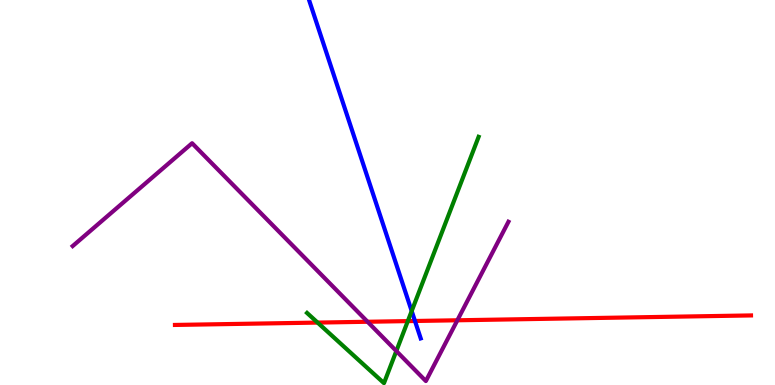[{'lines': ['blue', 'red'], 'intersections': [{'x': 5.35, 'y': 1.66}]}, {'lines': ['green', 'red'], 'intersections': [{'x': 4.1, 'y': 1.62}, {'x': 5.26, 'y': 1.66}]}, {'lines': ['purple', 'red'], 'intersections': [{'x': 4.74, 'y': 1.64}, {'x': 5.9, 'y': 1.68}]}, {'lines': ['blue', 'green'], 'intersections': [{'x': 5.31, 'y': 1.92}]}, {'lines': ['blue', 'purple'], 'intersections': []}, {'lines': ['green', 'purple'], 'intersections': [{'x': 5.11, 'y': 0.883}]}]